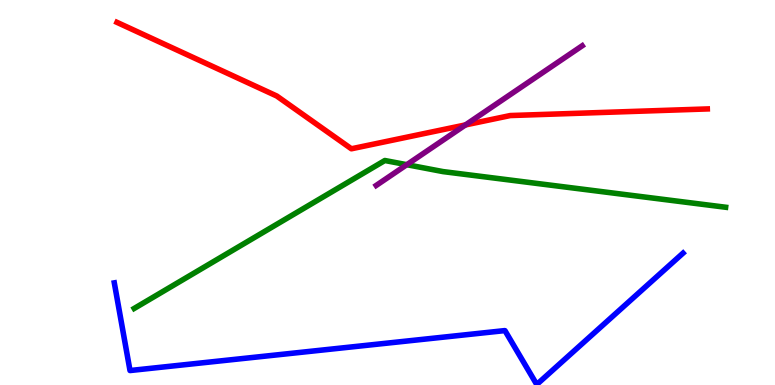[{'lines': ['blue', 'red'], 'intersections': []}, {'lines': ['green', 'red'], 'intersections': []}, {'lines': ['purple', 'red'], 'intersections': [{'x': 6.01, 'y': 6.76}]}, {'lines': ['blue', 'green'], 'intersections': []}, {'lines': ['blue', 'purple'], 'intersections': []}, {'lines': ['green', 'purple'], 'intersections': [{'x': 5.25, 'y': 5.72}]}]